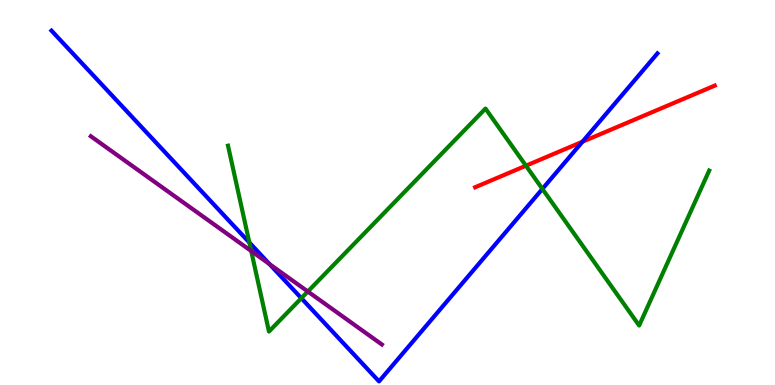[{'lines': ['blue', 'red'], 'intersections': [{'x': 7.52, 'y': 6.32}]}, {'lines': ['green', 'red'], 'intersections': [{'x': 6.79, 'y': 5.7}]}, {'lines': ['purple', 'red'], 'intersections': []}, {'lines': ['blue', 'green'], 'intersections': [{'x': 3.22, 'y': 3.7}, {'x': 3.89, 'y': 2.25}, {'x': 7.0, 'y': 5.09}]}, {'lines': ['blue', 'purple'], 'intersections': [{'x': 3.48, 'y': 3.14}]}, {'lines': ['green', 'purple'], 'intersections': [{'x': 3.24, 'y': 3.48}, {'x': 3.97, 'y': 2.43}]}]